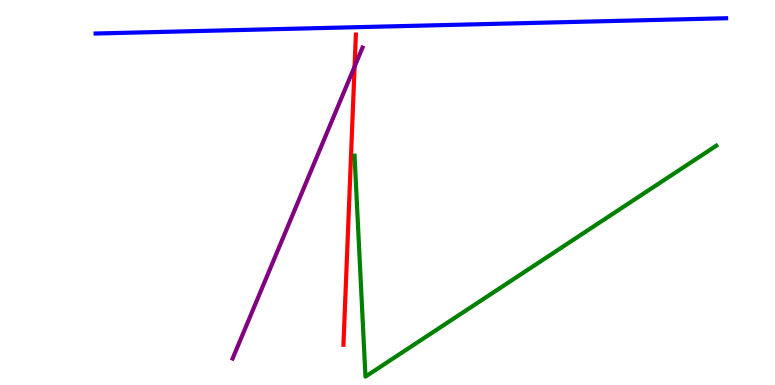[{'lines': ['blue', 'red'], 'intersections': []}, {'lines': ['green', 'red'], 'intersections': []}, {'lines': ['purple', 'red'], 'intersections': [{'x': 4.58, 'y': 8.27}]}, {'lines': ['blue', 'green'], 'intersections': []}, {'lines': ['blue', 'purple'], 'intersections': []}, {'lines': ['green', 'purple'], 'intersections': []}]